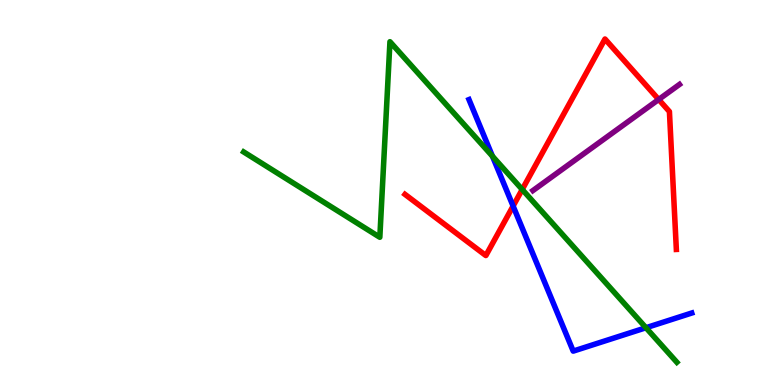[{'lines': ['blue', 'red'], 'intersections': [{'x': 6.62, 'y': 4.65}]}, {'lines': ['green', 'red'], 'intersections': [{'x': 6.74, 'y': 5.08}]}, {'lines': ['purple', 'red'], 'intersections': [{'x': 8.5, 'y': 7.42}]}, {'lines': ['blue', 'green'], 'intersections': [{'x': 6.35, 'y': 5.94}, {'x': 8.33, 'y': 1.49}]}, {'lines': ['blue', 'purple'], 'intersections': []}, {'lines': ['green', 'purple'], 'intersections': []}]